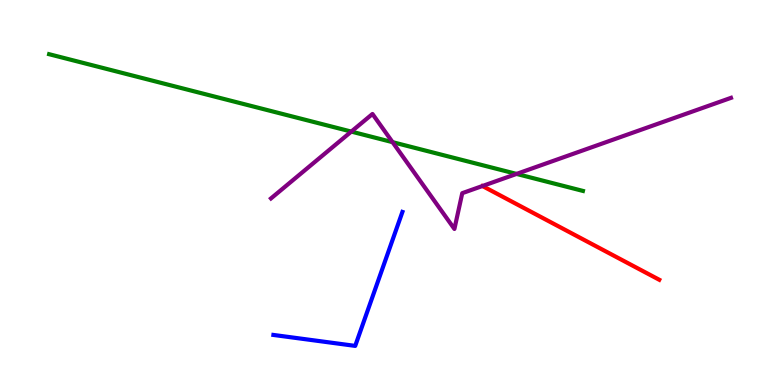[{'lines': ['blue', 'red'], 'intersections': []}, {'lines': ['green', 'red'], 'intersections': []}, {'lines': ['purple', 'red'], 'intersections': []}, {'lines': ['blue', 'green'], 'intersections': []}, {'lines': ['blue', 'purple'], 'intersections': []}, {'lines': ['green', 'purple'], 'intersections': [{'x': 4.53, 'y': 6.58}, {'x': 5.07, 'y': 6.31}, {'x': 6.67, 'y': 5.48}]}]